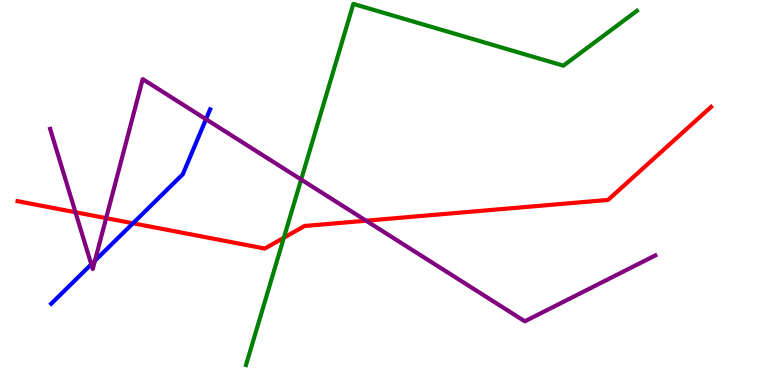[{'lines': ['blue', 'red'], 'intersections': [{'x': 1.72, 'y': 4.2}]}, {'lines': ['green', 'red'], 'intersections': [{'x': 3.66, 'y': 3.83}]}, {'lines': ['purple', 'red'], 'intersections': [{'x': 0.974, 'y': 4.49}, {'x': 1.37, 'y': 4.33}, {'x': 4.72, 'y': 4.27}]}, {'lines': ['blue', 'green'], 'intersections': []}, {'lines': ['blue', 'purple'], 'intersections': [{'x': 1.18, 'y': 3.13}, {'x': 1.22, 'y': 3.23}, {'x': 2.66, 'y': 6.9}]}, {'lines': ['green', 'purple'], 'intersections': [{'x': 3.89, 'y': 5.34}]}]